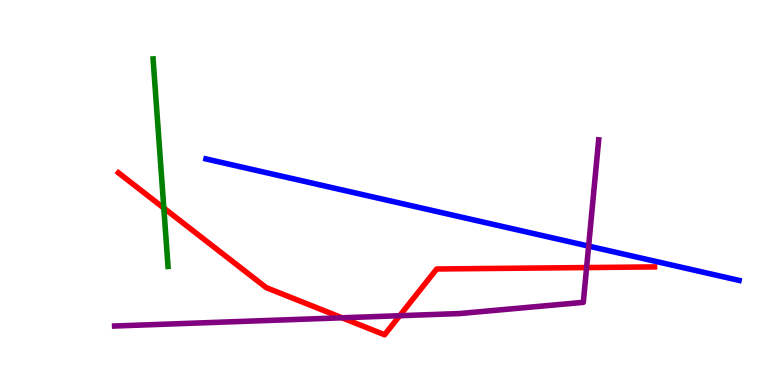[{'lines': ['blue', 'red'], 'intersections': []}, {'lines': ['green', 'red'], 'intersections': [{'x': 2.11, 'y': 4.6}]}, {'lines': ['purple', 'red'], 'intersections': [{'x': 4.41, 'y': 1.75}, {'x': 5.16, 'y': 1.8}, {'x': 7.57, 'y': 3.05}]}, {'lines': ['blue', 'green'], 'intersections': []}, {'lines': ['blue', 'purple'], 'intersections': [{'x': 7.6, 'y': 3.61}]}, {'lines': ['green', 'purple'], 'intersections': []}]